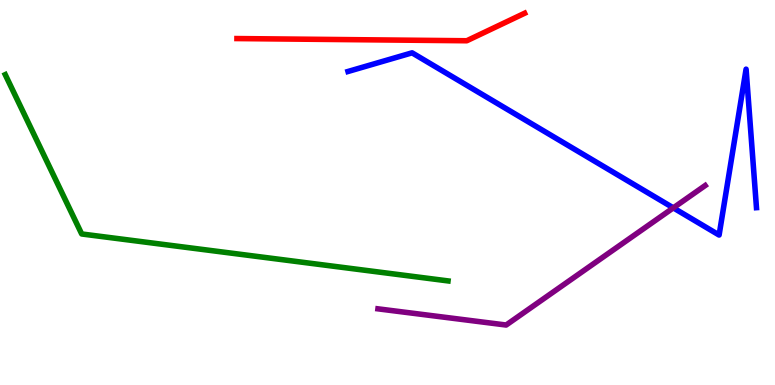[{'lines': ['blue', 'red'], 'intersections': []}, {'lines': ['green', 'red'], 'intersections': []}, {'lines': ['purple', 'red'], 'intersections': []}, {'lines': ['blue', 'green'], 'intersections': []}, {'lines': ['blue', 'purple'], 'intersections': [{'x': 8.69, 'y': 4.6}]}, {'lines': ['green', 'purple'], 'intersections': []}]